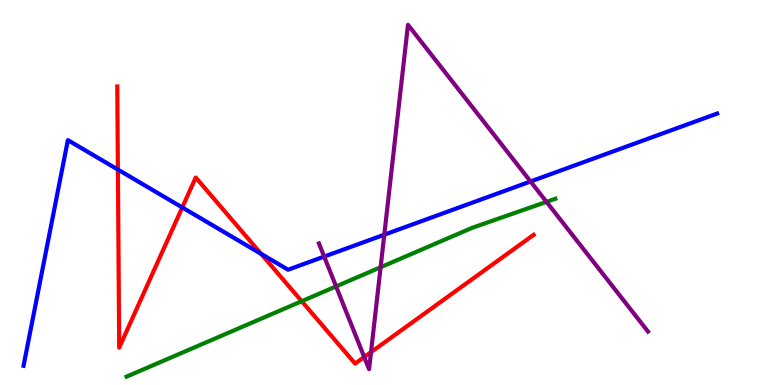[{'lines': ['blue', 'red'], 'intersections': [{'x': 1.52, 'y': 5.6}, {'x': 2.35, 'y': 4.61}, {'x': 3.37, 'y': 3.41}]}, {'lines': ['green', 'red'], 'intersections': [{'x': 3.89, 'y': 2.18}]}, {'lines': ['purple', 'red'], 'intersections': [{'x': 4.7, 'y': 0.726}, {'x': 4.79, 'y': 0.853}]}, {'lines': ['blue', 'green'], 'intersections': []}, {'lines': ['blue', 'purple'], 'intersections': [{'x': 4.18, 'y': 3.34}, {'x': 4.96, 'y': 3.9}, {'x': 6.85, 'y': 5.29}]}, {'lines': ['green', 'purple'], 'intersections': [{'x': 4.34, 'y': 2.56}, {'x': 4.91, 'y': 3.06}, {'x': 7.05, 'y': 4.76}]}]